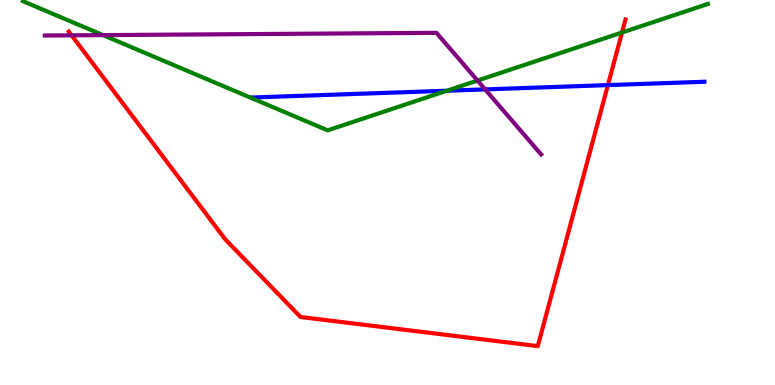[{'lines': ['blue', 'red'], 'intersections': [{'x': 7.84, 'y': 7.79}]}, {'lines': ['green', 'red'], 'intersections': [{'x': 8.03, 'y': 9.16}]}, {'lines': ['purple', 'red'], 'intersections': [{'x': 0.924, 'y': 9.08}]}, {'lines': ['blue', 'green'], 'intersections': [{'x': 5.77, 'y': 7.64}]}, {'lines': ['blue', 'purple'], 'intersections': [{'x': 6.26, 'y': 7.68}]}, {'lines': ['green', 'purple'], 'intersections': [{'x': 1.33, 'y': 9.09}, {'x': 6.16, 'y': 7.91}]}]